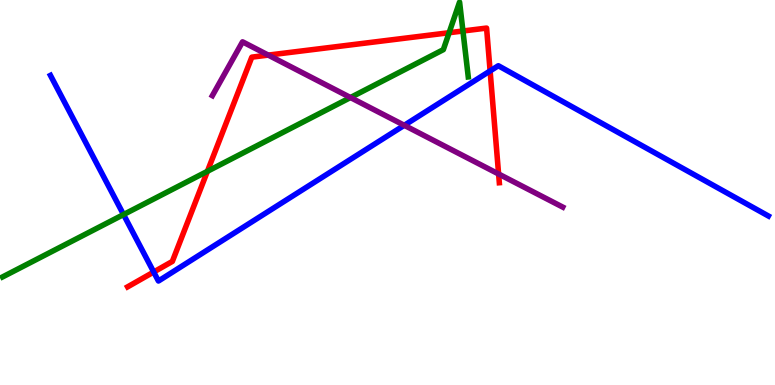[{'lines': ['blue', 'red'], 'intersections': [{'x': 1.98, 'y': 2.93}, {'x': 6.32, 'y': 8.16}]}, {'lines': ['green', 'red'], 'intersections': [{'x': 2.68, 'y': 5.55}, {'x': 5.8, 'y': 9.15}, {'x': 5.97, 'y': 9.19}]}, {'lines': ['purple', 'red'], 'intersections': [{'x': 3.46, 'y': 8.57}, {'x': 6.43, 'y': 5.48}]}, {'lines': ['blue', 'green'], 'intersections': [{'x': 1.59, 'y': 4.43}]}, {'lines': ['blue', 'purple'], 'intersections': [{'x': 5.22, 'y': 6.75}]}, {'lines': ['green', 'purple'], 'intersections': [{'x': 4.52, 'y': 7.47}]}]